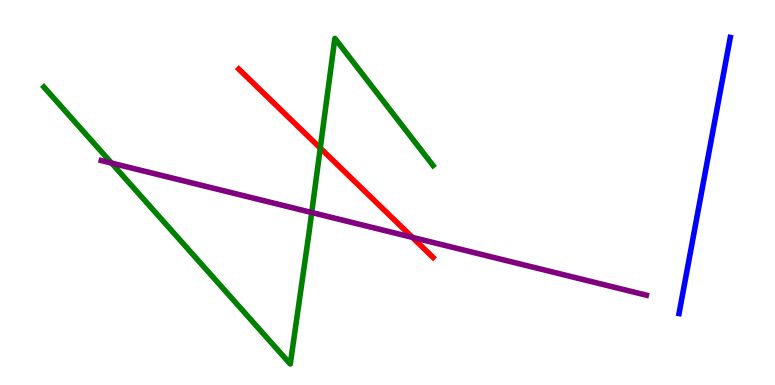[{'lines': ['blue', 'red'], 'intersections': []}, {'lines': ['green', 'red'], 'intersections': [{'x': 4.13, 'y': 6.15}]}, {'lines': ['purple', 'red'], 'intersections': [{'x': 5.32, 'y': 3.83}]}, {'lines': ['blue', 'green'], 'intersections': []}, {'lines': ['blue', 'purple'], 'intersections': []}, {'lines': ['green', 'purple'], 'intersections': [{'x': 1.44, 'y': 5.76}, {'x': 4.02, 'y': 4.48}]}]